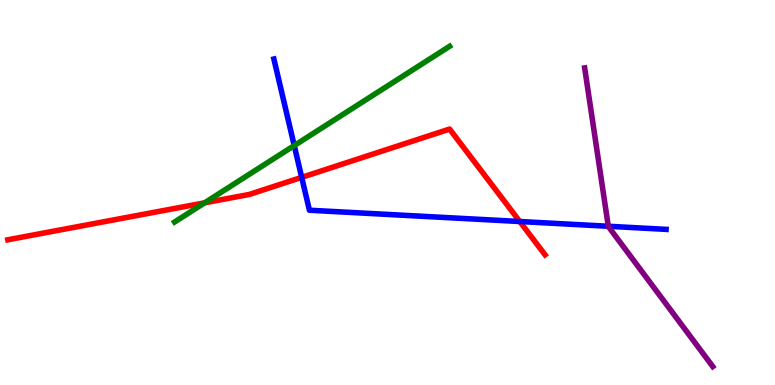[{'lines': ['blue', 'red'], 'intersections': [{'x': 3.89, 'y': 5.39}, {'x': 6.71, 'y': 4.25}]}, {'lines': ['green', 'red'], 'intersections': [{'x': 2.64, 'y': 4.73}]}, {'lines': ['purple', 'red'], 'intersections': []}, {'lines': ['blue', 'green'], 'intersections': [{'x': 3.8, 'y': 6.22}]}, {'lines': ['blue', 'purple'], 'intersections': [{'x': 7.85, 'y': 4.12}]}, {'lines': ['green', 'purple'], 'intersections': []}]